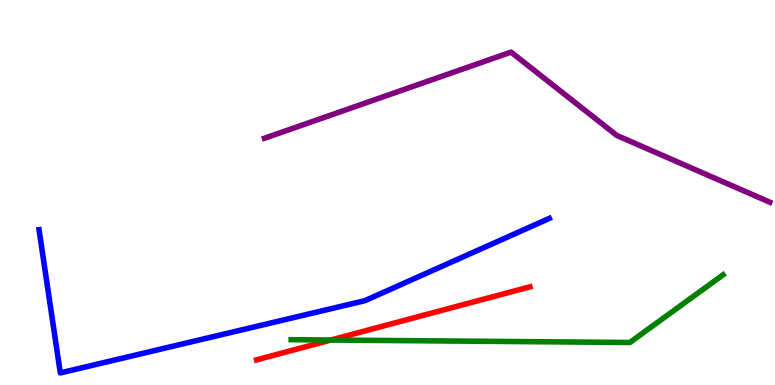[{'lines': ['blue', 'red'], 'intersections': []}, {'lines': ['green', 'red'], 'intersections': [{'x': 4.27, 'y': 1.17}]}, {'lines': ['purple', 'red'], 'intersections': []}, {'lines': ['blue', 'green'], 'intersections': []}, {'lines': ['blue', 'purple'], 'intersections': []}, {'lines': ['green', 'purple'], 'intersections': []}]